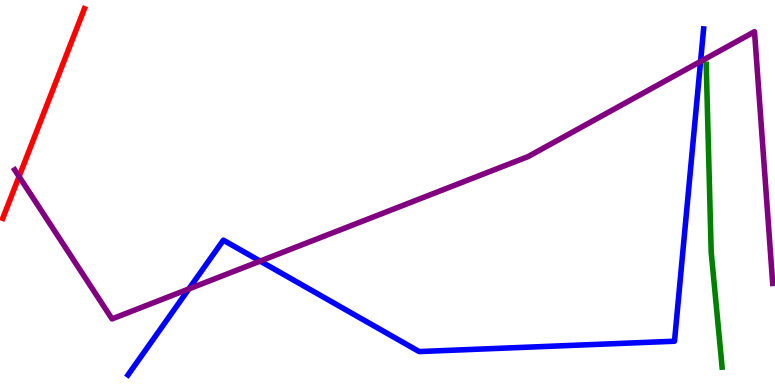[{'lines': ['blue', 'red'], 'intersections': []}, {'lines': ['green', 'red'], 'intersections': []}, {'lines': ['purple', 'red'], 'intersections': [{'x': 0.246, 'y': 5.41}]}, {'lines': ['blue', 'green'], 'intersections': []}, {'lines': ['blue', 'purple'], 'intersections': [{'x': 2.44, 'y': 2.5}, {'x': 3.36, 'y': 3.22}, {'x': 9.04, 'y': 8.4}]}, {'lines': ['green', 'purple'], 'intersections': []}]